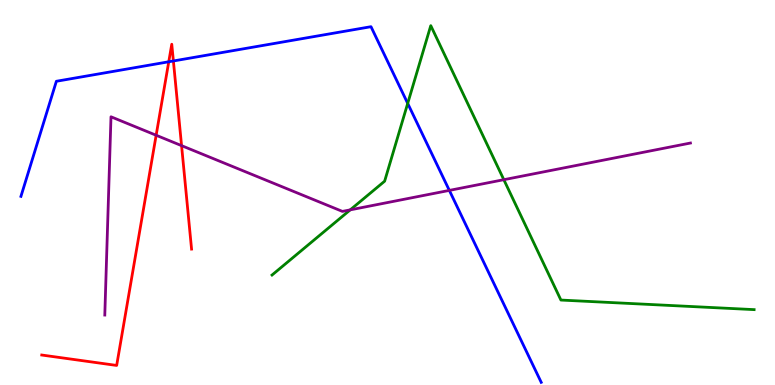[{'lines': ['blue', 'red'], 'intersections': [{'x': 2.18, 'y': 8.4}, {'x': 2.24, 'y': 8.42}]}, {'lines': ['green', 'red'], 'intersections': []}, {'lines': ['purple', 'red'], 'intersections': [{'x': 2.01, 'y': 6.49}, {'x': 2.34, 'y': 6.22}]}, {'lines': ['blue', 'green'], 'intersections': [{'x': 5.26, 'y': 7.31}]}, {'lines': ['blue', 'purple'], 'intersections': [{'x': 5.8, 'y': 5.05}]}, {'lines': ['green', 'purple'], 'intersections': [{'x': 4.52, 'y': 4.55}, {'x': 6.5, 'y': 5.33}]}]